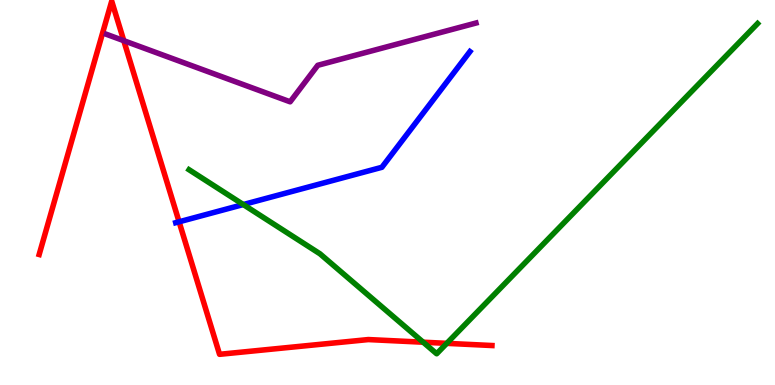[{'lines': ['blue', 'red'], 'intersections': [{'x': 2.31, 'y': 4.24}]}, {'lines': ['green', 'red'], 'intersections': [{'x': 5.46, 'y': 1.11}, {'x': 5.77, 'y': 1.08}]}, {'lines': ['purple', 'red'], 'intersections': [{'x': 1.6, 'y': 8.94}]}, {'lines': ['blue', 'green'], 'intersections': [{'x': 3.14, 'y': 4.69}]}, {'lines': ['blue', 'purple'], 'intersections': []}, {'lines': ['green', 'purple'], 'intersections': []}]